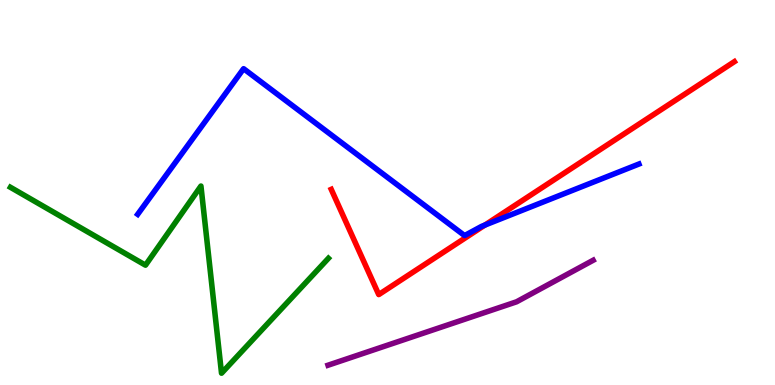[{'lines': ['blue', 'red'], 'intersections': [{'x': 6.26, 'y': 4.15}]}, {'lines': ['green', 'red'], 'intersections': []}, {'lines': ['purple', 'red'], 'intersections': []}, {'lines': ['blue', 'green'], 'intersections': []}, {'lines': ['blue', 'purple'], 'intersections': []}, {'lines': ['green', 'purple'], 'intersections': []}]